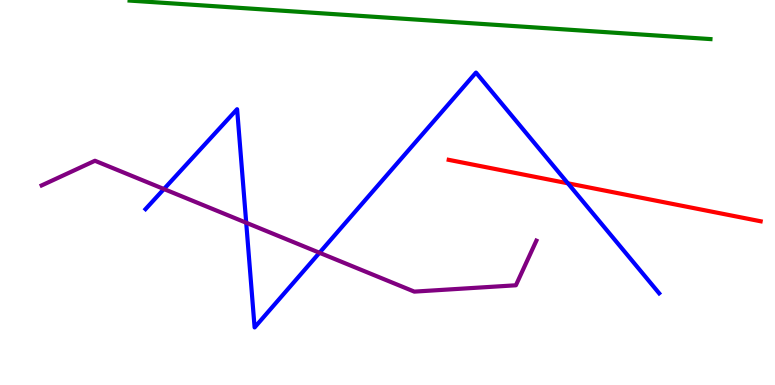[{'lines': ['blue', 'red'], 'intersections': [{'x': 7.33, 'y': 5.24}]}, {'lines': ['green', 'red'], 'intersections': []}, {'lines': ['purple', 'red'], 'intersections': []}, {'lines': ['blue', 'green'], 'intersections': []}, {'lines': ['blue', 'purple'], 'intersections': [{'x': 2.12, 'y': 5.09}, {'x': 3.18, 'y': 4.21}, {'x': 4.12, 'y': 3.43}]}, {'lines': ['green', 'purple'], 'intersections': []}]